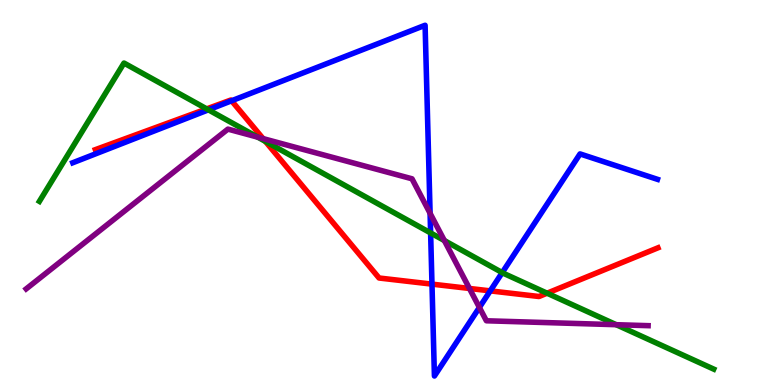[{'lines': ['blue', 'red'], 'intersections': [{'x': 2.99, 'y': 7.38}, {'x': 5.57, 'y': 2.62}, {'x': 6.33, 'y': 2.44}]}, {'lines': ['green', 'red'], 'intersections': [{'x': 2.67, 'y': 7.17}, {'x': 3.42, 'y': 6.33}, {'x': 7.06, 'y': 2.38}]}, {'lines': ['purple', 'red'], 'intersections': [{'x': 3.39, 'y': 6.4}, {'x': 6.06, 'y': 2.51}]}, {'lines': ['blue', 'green'], 'intersections': [{'x': 2.69, 'y': 7.15}, {'x': 5.56, 'y': 3.95}, {'x': 6.48, 'y': 2.92}]}, {'lines': ['blue', 'purple'], 'intersections': [{'x': 5.55, 'y': 4.46}, {'x': 6.19, 'y': 2.01}]}, {'lines': ['green', 'purple'], 'intersections': [{'x': 3.33, 'y': 6.44}, {'x': 5.73, 'y': 3.75}, {'x': 7.95, 'y': 1.57}]}]